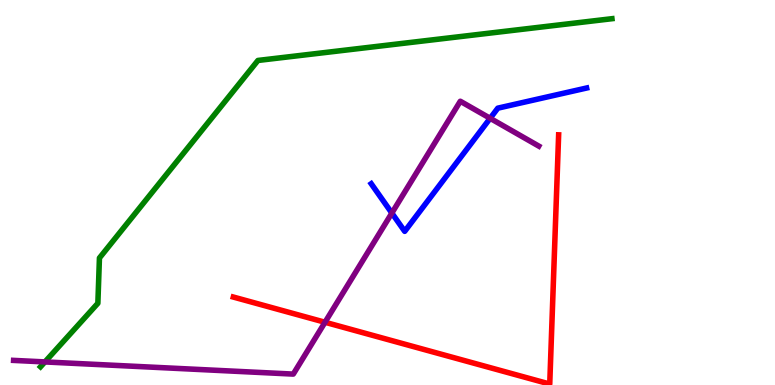[{'lines': ['blue', 'red'], 'intersections': []}, {'lines': ['green', 'red'], 'intersections': []}, {'lines': ['purple', 'red'], 'intersections': [{'x': 4.19, 'y': 1.63}]}, {'lines': ['blue', 'green'], 'intersections': []}, {'lines': ['blue', 'purple'], 'intersections': [{'x': 5.06, 'y': 4.47}, {'x': 6.32, 'y': 6.93}]}, {'lines': ['green', 'purple'], 'intersections': [{'x': 0.58, 'y': 0.599}]}]